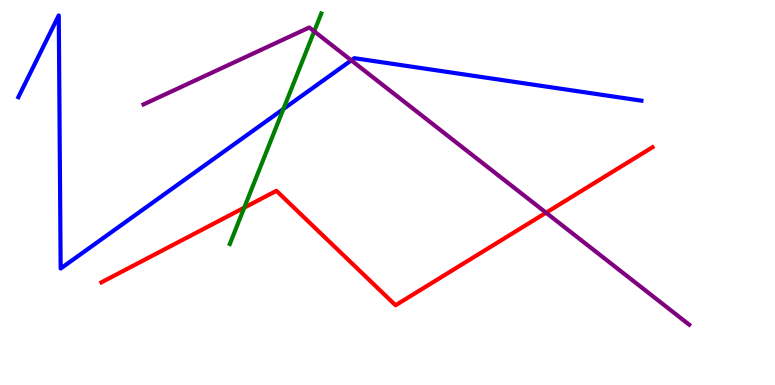[{'lines': ['blue', 'red'], 'intersections': []}, {'lines': ['green', 'red'], 'intersections': [{'x': 3.15, 'y': 4.61}]}, {'lines': ['purple', 'red'], 'intersections': [{'x': 7.05, 'y': 4.48}]}, {'lines': ['blue', 'green'], 'intersections': [{'x': 3.66, 'y': 7.17}]}, {'lines': ['blue', 'purple'], 'intersections': [{'x': 4.53, 'y': 8.43}]}, {'lines': ['green', 'purple'], 'intersections': [{'x': 4.05, 'y': 9.19}]}]